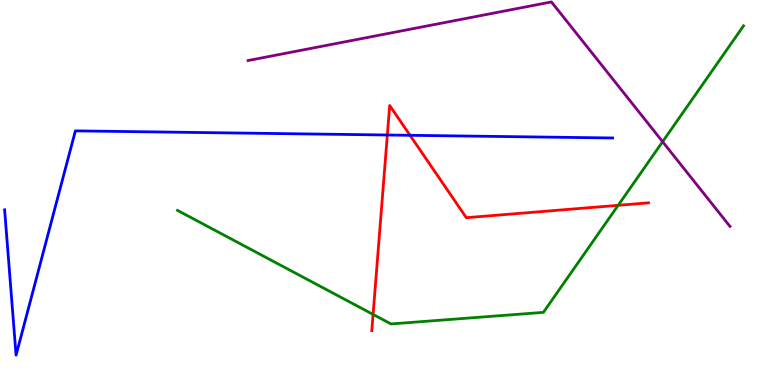[{'lines': ['blue', 'red'], 'intersections': [{'x': 5.0, 'y': 6.49}, {'x': 5.29, 'y': 6.49}]}, {'lines': ['green', 'red'], 'intersections': [{'x': 4.81, 'y': 1.83}, {'x': 7.98, 'y': 4.67}]}, {'lines': ['purple', 'red'], 'intersections': []}, {'lines': ['blue', 'green'], 'intersections': []}, {'lines': ['blue', 'purple'], 'intersections': []}, {'lines': ['green', 'purple'], 'intersections': [{'x': 8.55, 'y': 6.32}]}]